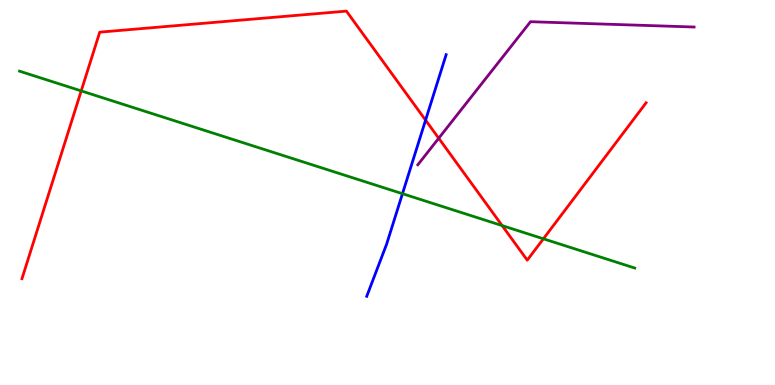[{'lines': ['blue', 'red'], 'intersections': [{'x': 5.49, 'y': 6.88}]}, {'lines': ['green', 'red'], 'intersections': [{'x': 1.05, 'y': 7.64}, {'x': 6.48, 'y': 4.14}, {'x': 7.01, 'y': 3.8}]}, {'lines': ['purple', 'red'], 'intersections': [{'x': 5.66, 'y': 6.41}]}, {'lines': ['blue', 'green'], 'intersections': [{'x': 5.19, 'y': 4.97}]}, {'lines': ['blue', 'purple'], 'intersections': []}, {'lines': ['green', 'purple'], 'intersections': []}]